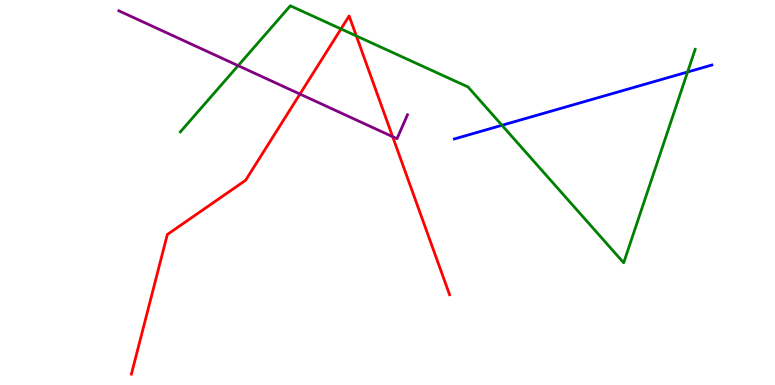[{'lines': ['blue', 'red'], 'intersections': []}, {'lines': ['green', 'red'], 'intersections': [{'x': 4.4, 'y': 9.25}, {'x': 4.6, 'y': 9.07}]}, {'lines': ['purple', 'red'], 'intersections': [{'x': 3.87, 'y': 7.56}, {'x': 5.07, 'y': 6.45}]}, {'lines': ['blue', 'green'], 'intersections': [{'x': 6.48, 'y': 6.75}, {'x': 8.87, 'y': 8.13}]}, {'lines': ['blue', 'purple'], 'intersections': []}, {'lines': ['green', 'purple'], 'intersections': [{'x': 3.07, 'y': 8.29}]}]